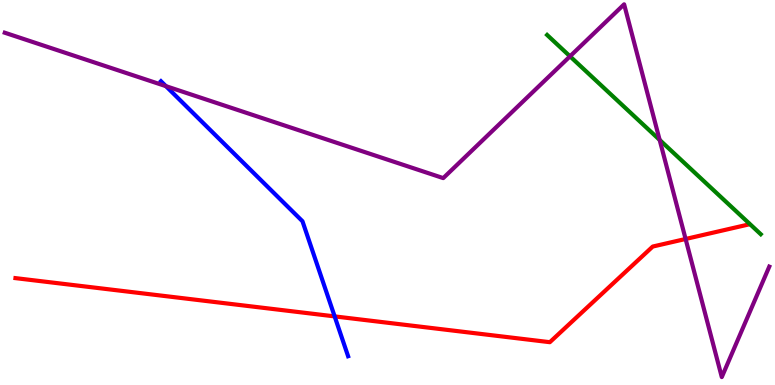[{'lines': ['blue', 'red'], 'intersections': [{'x': 4.32, 'y': 1.78}]}, {'lines': ['green', 'red'], 'intersections': []}, {'lines': ['purple', 'red'], 'intersections': [{'x': 8.85, 'y': 3.79}]}, {'lines': ['blue', 'green'], 'intersections': []}, {'lines': ['blue', 'purple'], 'intersections': [{'x': 2.14, 'y': 7.76}]}, {'lines': ['green', 'purple'], 'intersections': [{'x': 7.35, 'y': 8.54}, {'x': 8.51, 'y': 6.37}]}]